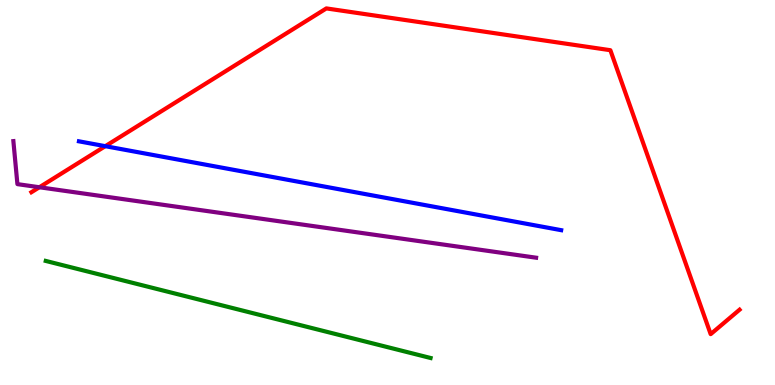[{'lines': ['blue', 'red'], 'intersections': [{'x': 1.36, 'y': 6.2}]}, {'lines': ['green', 'red'], 'intersections': []}, {'lines': ['purple', 'red'], 'intersections': [{'x': 0.508, 'y': 5.14}]}, {'lines': ['blue', 'green'], 'intersections': []}, {'lines': ['blue', 'purple'], 'intersections': []}, {'lines': ['green', 'purple'], 'intersections': []}]